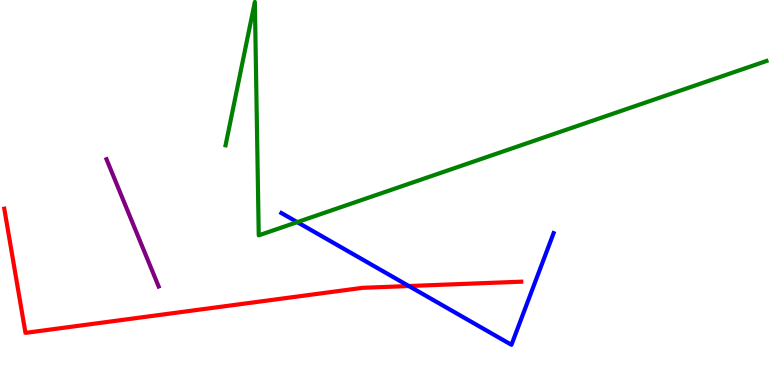[{'lines': ['blue', 'red'], 'intersections': [{'x': 5.28, 'y': 2.57}]}, {'lines': ['green', 'red'], 'intersections': []}, {'lines': ['purple', 'red'], 'intersections': []}, {'lines': ['blue', 'green'], 'intersections': [{'x': 3.84, 'y': 4.23}]}, {'lines': ['blue', 'purple'], 'intersections': []}, {'lines': ['green', 'purple'], 'intersections': []}]